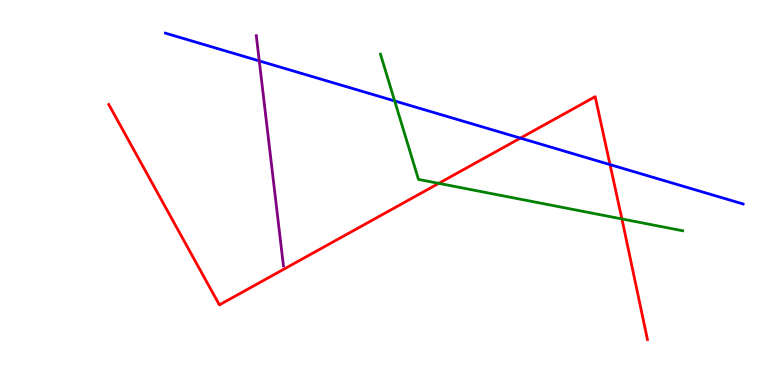[{'lines': ['blue', 'red'], 'intersections': [{'x': 6.71, 'y': 6.41}, {'x': 7.87, 'y': 5.72}]}, {'lines': ['green', 'red'], 'intersections': [{'x': 5.66, 'y': 5.24}, {'x': 8.02, 'y': 4.31}]}, {'lines': ['purple', 'red'], 'intersections': []}, {'lines': ['blue', 'green'], 'intersections': [{'x': 5.09, 'y': 7.38}]}, {'lines': ['blue', 'purple'], 'intersections': [{'x': 3.35, 'y': 8.42}]}, {'lines': ['green', 'purple'], 'intersections': []}]